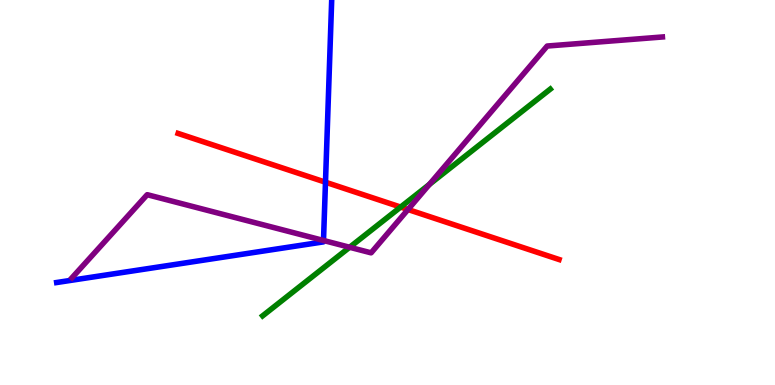[{'lines': ['blue', 'red'], 'intersections': [{'x': 4.2, 'y': 5.27}]}, {'lines': ['green', 'red'], 'intersections': [{'x': 5.17, 'y': 4.62}]}, {'lines': ['purple', 'red'], 'intersections': [{'x': 5.26, 'y': 4.56}]}, {'lines': ['blue', 'green'], 'intersections': []}, {'lines': ['blue', 'purple'], 'intersections': [{'x': 4.17, 'y': 3.75}]}, {'lines': ['green', 'purple'], 'intersections': [{'x': 4.51, 'y': 3.58}, {'x': 5.54, 'y': 5.21}]}]